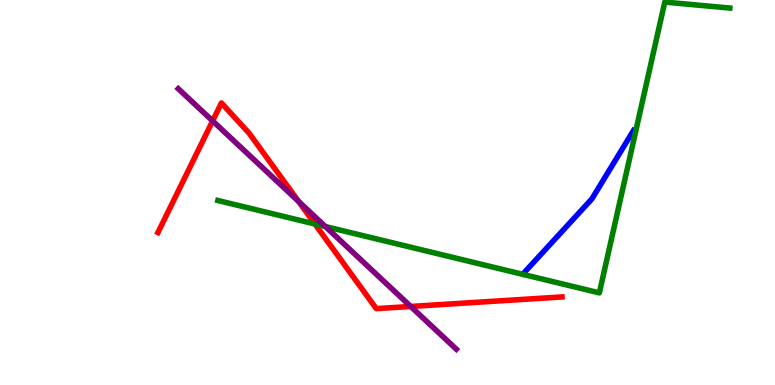[{'lines': ['blue', 'red'], 'intersections': []}, {'lines': ['green', 'red'], 'intersections': [{'x': 4.06, 'y': 4.18}]}, {'lines': ['purple', 'red'], 'intersections': [{'x': 2.74, 'y': 6.86}, {'x': 3.85, 'y': 4.77}, {'x': 5.3, 'y': 2.04}]}, {'lines': ['blue', 'green'], 'intersections': []}, {'lines': ['blue', 'purple'], 'intersections': []}, {'lines': ['green', 'purple'], 'intersections': [{'x': 4.2, 'y': 4.12}]}]